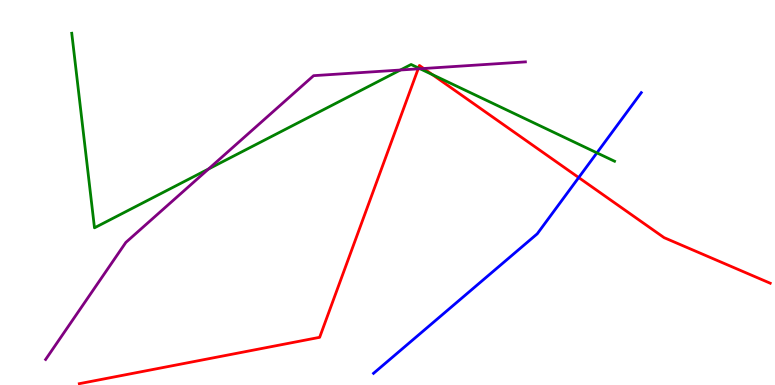[{'lines': ['blue', 'red'], 'intersections': [{'x': 7.47, 'y': 5.39}]}, {'lines': ['green', 'red'], 'intersections': [{'x': 5.4, 'y': 8.23}, {'x': 5.58, 'y': 8.06}]}, {'lines': ['purple', 'red'], 'intersections': [{'x': 5.4, 'y': 8.21}, {'x': 5.47, 'y': 8.22}]}, {'lines': ['blue', 'green'], 'intersections': [{'x': 7.7, 'y': 6.03}]}, {'lines': ['blue', 'purple'], 'intersections': []}, {'lines': ['green', 'purple'], 'intersections': [{'x': 2.69, 'y': 5.61}, {'x': 5.17, 'y': 8.18}, {'x': 5.42, 'y': 8.21}]}]